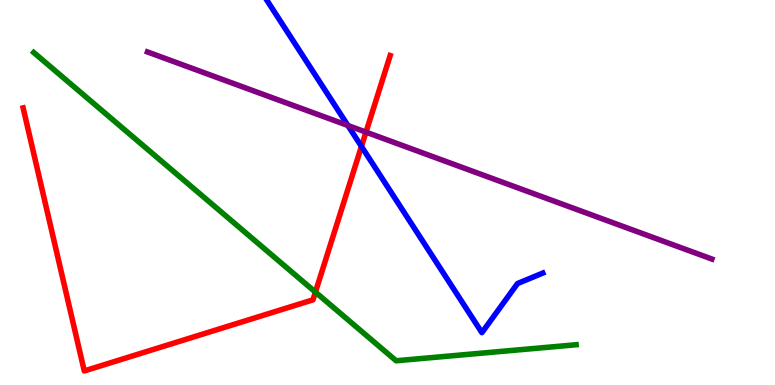[{'lines': ['blue', 'red'], 'intersections': [{'x': 4.66, 'y': 6.2}]}, {'lines': ['green', 'red'], 'intersections': [{'x': 4.07, 'y': 2.41}]}, {'lines': ['purple', 'red'], 'intersections': [{'x': 4.72, 'y': 6.57}]}, {'lines': ['blue', 'green'], 'intersections': []}, {'lines': ['blue', 'purple'], 'intersections': [{'x': 4.49, 'y': 6.74}]}, {'lines': ['green', 'purple'], 'intersections': []}]